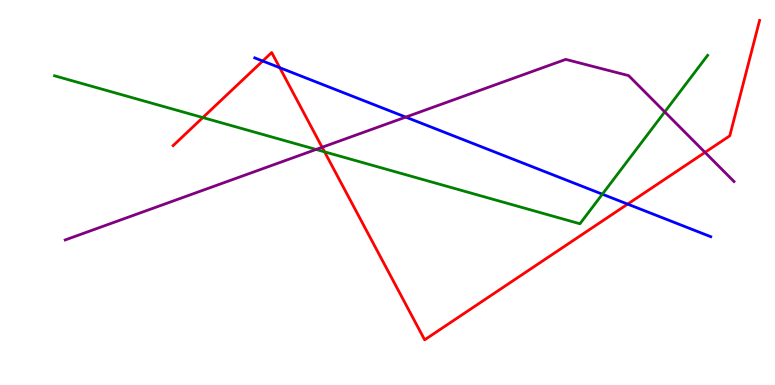[{'lines': ['blue', 'red'], 'intersections': [{'x': 3.39, 'y': 8.42}, {'x': 3.61, 'y': 8.24}, {'x': 8.1, 'y': 4.7}]}, {'lines': ['green', 'red'], 'intersections': [{'x': 2.62, 'y': 6.95}, {'x': 4.19, 'y': 6.06}]}, {'lines': ['purple', 'red'], 'intersections': [{'x': 4.16, 'y': 6.17}, {'x': 9.1, 'y': 6.04}]}, {'lines': ['blue', 'green'], 'intersections': [{'x': 7.77, 'y': 4.96}]}, {'lines': ['blue', 'purple'], 'intersections': [{'x': 5.24, 'y': 6.96}]}, {'lines': ['green', 'purple'], 'intersections': [{'x': 4.08, 'y': 6.12}, {'x': 8.58, 'y': 7.09}]}]